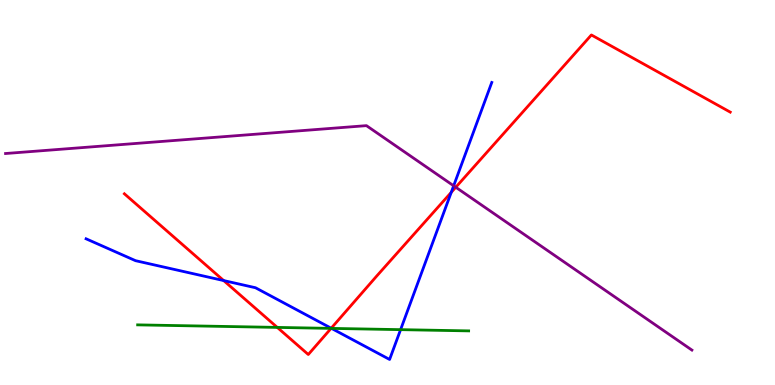[{'lines': ['blue', 'red'], 'intersections': [{'x': 2.89, 'y': 2.71}, {'x': 4.27, 'y': 1.47}, {'x': 5.82, 'y': 5.0}]}, {'lines': ['green', 'red'], 'intersections': [{'x': 3.58, 'y': 1.5}, {'x': 4.27, 'y': 1.47}]}, {'lines': ['purple', 'red'], 'intersections': [{'x': 5.88, 'y': 5.14}]}, {'lines': ['blue', 'green'], 'intersections': [{'x': 4.28, 'y': 1.47}, {'x': 5.17, 'y': 1.44}]}, {'lines': ['blue', 'purple'], 'intersections': [{'x': 5.85, 'y': 5.17}]}, {'lines': ['green', 'purple'], 'intersections': []}]